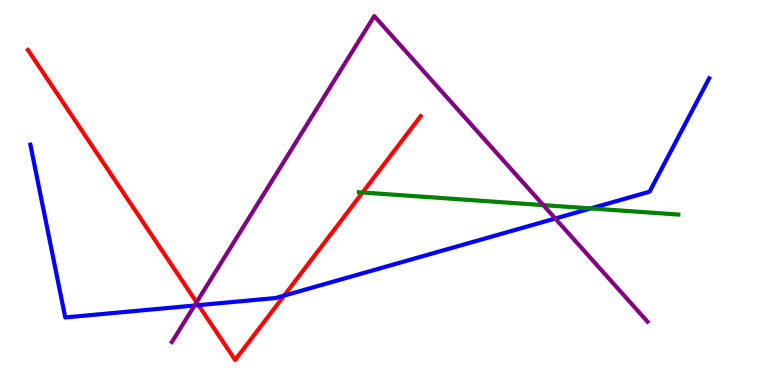[{'lines': ['blue', 'red'], 'intersections': [{'x': 2.56, 'y': 2.07}, {'x': 3.67, 'y': 2.32}]}, {'lines': ['green', 'red'], 'intersections': [{'x': 4.68, 'y': 5.0}]}, {'lines': ['purple', 'red'], 'intersections': [{'x': 2.54, 'y': 2.15}]}, {'lines': ['blue', 'green'], 'intersections': [{'x': 7.62, 'y': 4.59}]}, {'lines': ['blue', 'purple'], 'intersections': [{'x': 2.51, 'y': 2.06}, {'x': 7.16, 'y': 4.32}]}, {'lines': ['green', 'purple'], 'intersections': [{'x': 7.01, 'y': 4.67}]}]